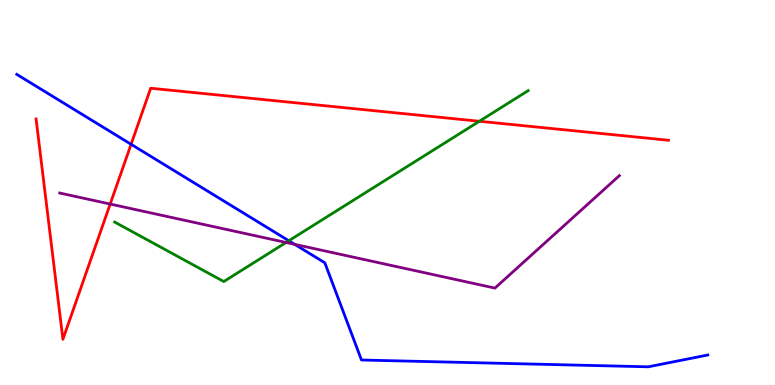[{'lines': ['blue', 'red'], 'intersections': [{'x': 1.69, 'y': 6.25}]}, {'lines': ['green', 'red'], 'intersections': [{'x': 6.19, 'y': 6.85}]}, {'lines': ['purple', 'red'], 'intersections': [{'x': 1.42, 'y': 4.7}]}, {'lines': ['blue', 'green'], 'intersections': [{'x': 3.73, 'y': 3.75}]}, {'lines': ['blue', 'purple'], 'intersections': [{'x': 3.8, 'y': 3.65}]}, {'lines': ['green', 'purple'], 'intersections': [{'x': 3.69, 'y': 3.7}]}]